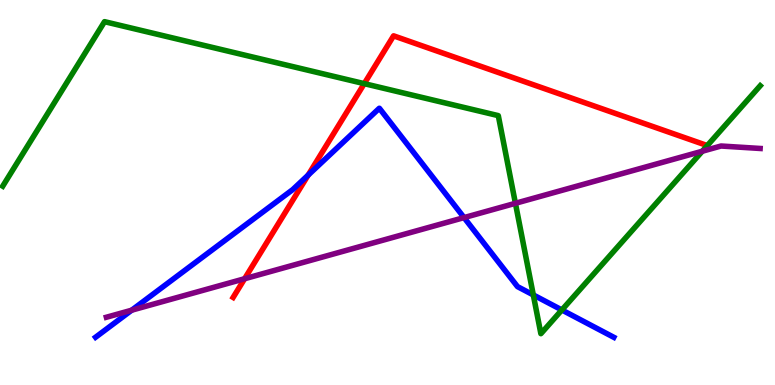[{'lines': ['blue', 'red'], 'intersections': [{'x': 3.98, 'y': 5.45}]}, {'lines': ['green', 'red'], 'intersections': [{'x': 4.7, 'y': 7.83}]}, {'lines': ['purple', 'red'], 'intersections': [{'x': 3.16, 'y': 2.76}]}, {'lines': ['blue', 'green'], 'intersections': [{'x': 6.88, 'y': 2.34}, {'x': 7.25, 'y': 1.95}]}, {'lines': ['blue', 'purple'], 'intersections': [{'x': 1.7, 'y': 1.94}, {'x': 5.99, 'y': 4.35}]}, {'lines': ['green', 'purple'], 'intersections': [{'x': 6.65, 'y': 4.72}, {'x': 9.06, 'y': 6.07}]}]